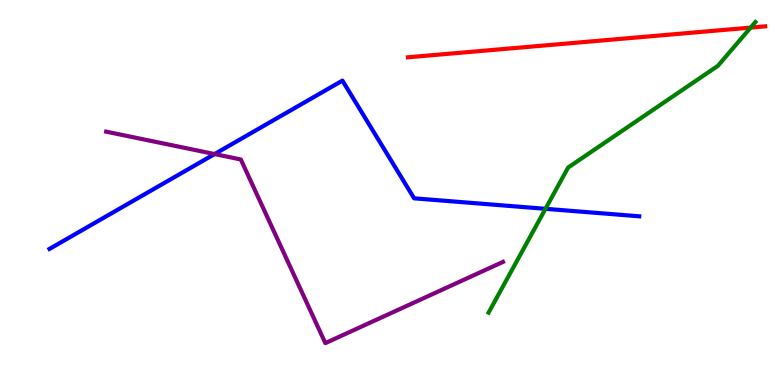[{'lines': ['blue', 'red'], 'intersections': []}, {'lines': ['green', 'red'], 'intersections': [{'x': 9.69, 'y': 9.28}]}, {'lines': ['purple', 'red'], 'intersections': []}, {'lines': ['blue', 'green'], 'intersections': [{'x': 7.04, 'y': 4.58}]}, {'lines': ['blue', 'purple'], 'intersections': [{'x': 2.77, 'y': 6.0}]}, {'lines': ['green', 'purple'], 'intersections': []}]